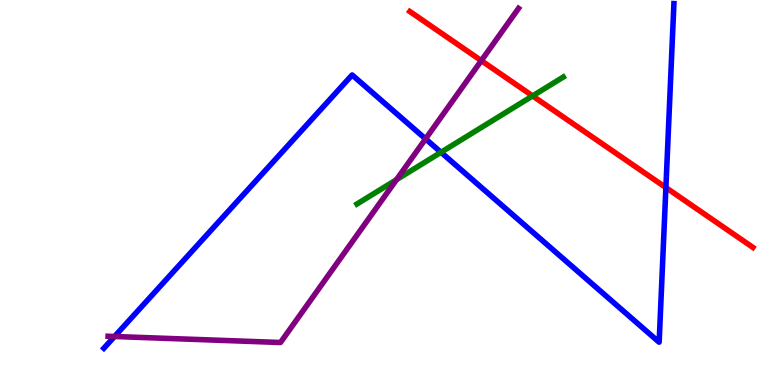[{'lines': ['blue', 'red'], 'intersections': [{'x': 8.59, 'y': 5.13}]}, {'lines': ['green', 'red'], 'intersections': [{'x': 6.87, 'y': 7.51}]}, {'lines': ['purple', 'red'], 'intersections': [{'x': 6.21, 'y': 8.42}]}, {'lines': ['blue', 'green'], 'intersections': [{'x': 5.69, 'y': 6.04}]}, {'lines': ['blue', 'purple'], 'intersections': [{'x': 1.48, 'y': 1.26}, {'x': 5.49, 'y': 6.39}]}, {'lines': ['green', 'purple'], 'intersections': [{'x': 5.12, 'y': 5.33}]}]